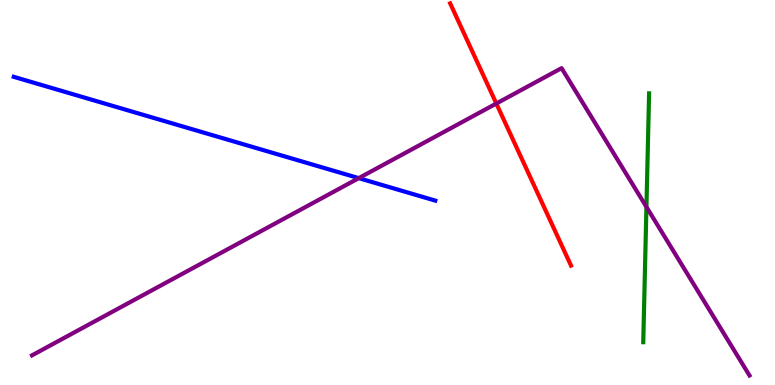[{'lines': ['blue', 'red'], 'intersections': []}, {'lines': ['green', 'red'], 'intersections': []}, {'lines': ['purple', 'red'], 'intersections': [{'x': 6.4, 'y': 7.31}]}, {'lines': ['blue', 'green'], 'intersections': []}, {'lines': ['blue', 'purple'], 'intersections': [{'x': 4.63, 'y': 5.37}]}, {'lines': ['green', 'purple'], 'intersections': [{'x': 8.34, 'y': 4.62}]}]